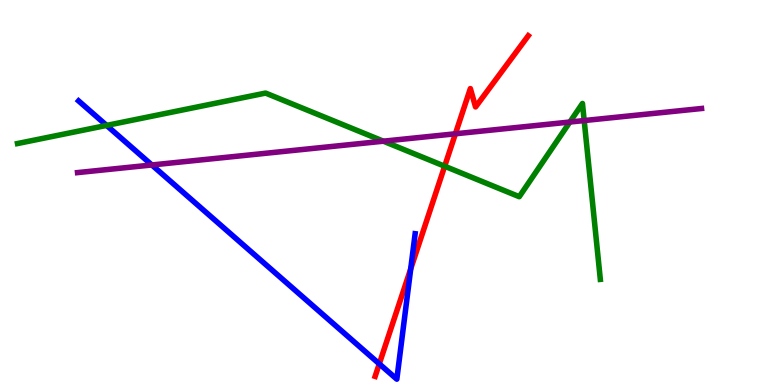[{'lines': ['blue', 'red'], 'intersections': [{'x': 4.89, 'y': 0.549}, {'x': 5.3, 'y': 3.02}]}, {'lines': ['green', 'red'], 'intersections': [{'x': 5.74, 'y': 5.68}]}, {'lines': ['purple', 'red'], 'intersections': [{'x': 5.88, 'y': 6.52}]}, {'lines': ['blue', 'green'], 'intersections': [{'x': 1.38, 'y': 6.74}]}, {'lines': ['blue', 'purple'], 'intersections': [{'x': 1.96, 'y': 5.72}]}, {'lines': ['green', 'purple'], 'intersections': [{'x': 4.95, 'y': 6.33}, {'x': 7.35, 'y': 6.83}, {'x': 7.54, 'y': 6.87}]}]